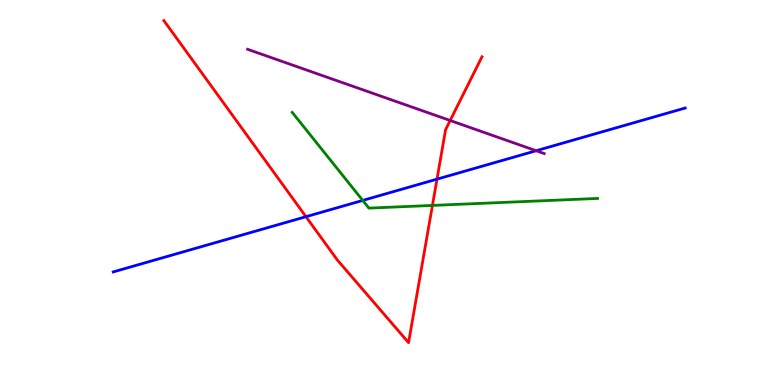[{'lines': ['blue', 'red'], 'intersections': [{'x': 3.95, 'y': 4.37}, {'x': 5.64, 'y': 5.35}]}, {'lines': ['green', 'red'], 'intersections': [{'x': 5.58, 'y': 4.66}]}, {'lines': ['purple', 'red'], 'intersections': [{'x': 5.81, 'y': 6.87}]}, {'lines': ['blue', 'green'], 'intersections': [{'x': 4.68, 'y': 4.79}]}, {'lines': ['blue', 'purple'], 'intersections': [{'x': 6.92, 'y': 6.08}]}, {'lines': ['green', 'purple'], 'intersections': []}]